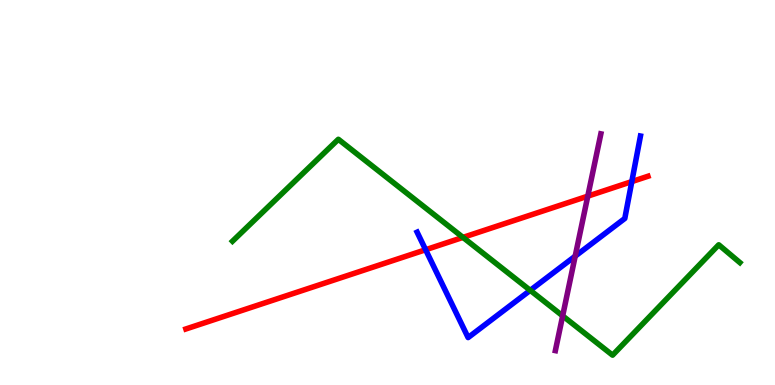[{'lines': ['blue', 'red'], 'intersections': [{'x': 5.49, 'y': 3.51}, {'x': 8.15, 'y': 5.28}]}, {'lines': ['green', 'red'], 'intersections': [{'x': 5.97, 'y': 3.83}]}, {'lines': ['purple', 'red'], 'intersections': [{'x': 7.58, 'y': 4.91}]}, {'lines': ['blue', 'green'], 'intersections': [{'x': 6.84, 'y': 2.46}]}, {'lines': ['blue', 'purple'], 'intersections': [{'x': 7.42, 'y': 3.35}]}, {'lines': ['green', 'purple'], 'intersections': [{'x': 7.26, 'y': 1.8}]}]